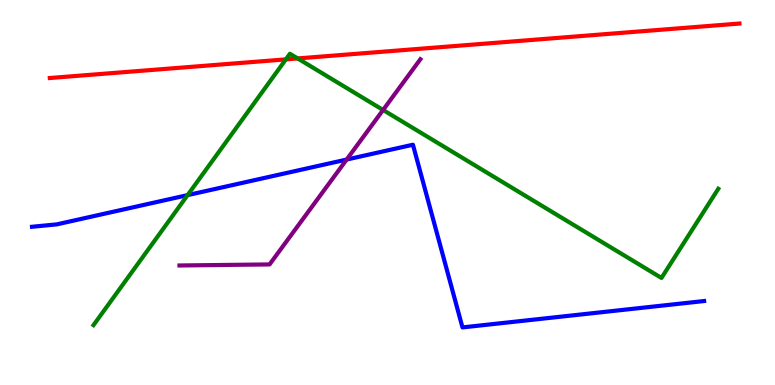[{'lines': ['blue', 'red'], 'intersections': []}, {'lines': ['green', 'red'], 'intersections': [{'x': 3.69, 'y': 8.46}, {'x': 3.84, 'y': 8.48}]}, {'lines': ['purple', 'red'], 'intersections': []}, {'lines': ['blue', 'green'], 'intersections': [{'x': 2.42, 'y': 4.93}]}, {'lines': ['blue', 'purple'], 'intersections': [{'x': 4.47, 'y': 5.86}]}, {'lines': ['green', 'purple'], 'intersections': [{'x': 4.94, 'y': 7.14}]}]